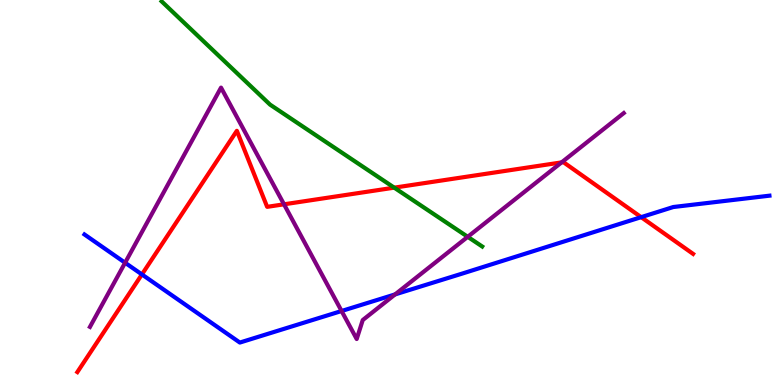[{'lines': ['blue', 'red'], 'intersections': [{'x': 1.83, 'y': 2.87}, {'x': 8.27, 'y': 4.36}]}, {'lines': ['green', 'red'], 'intersections': [{'x': 5.09, 'y': 5.13}]}, {'lines': ['purple', 'red'], 'intersections': [{'x': 3.66, 'y': 4.69}, {'x': 7.25, 'y': 5.78}]}, {'lines': ['blue', 'green'], 'intersections': []}, {'lines': ['blue', 'purple'], 'intersections': [{'x': 1.61, 'y': 3.18}, {'x': 4.41, 'y': 1.92}, {'x': 5.1, 'y': 2.35}]}, {'lines': ['green', 'purple'], 'intersections': [{'x': 6.04, 'y': 3.85}]}]